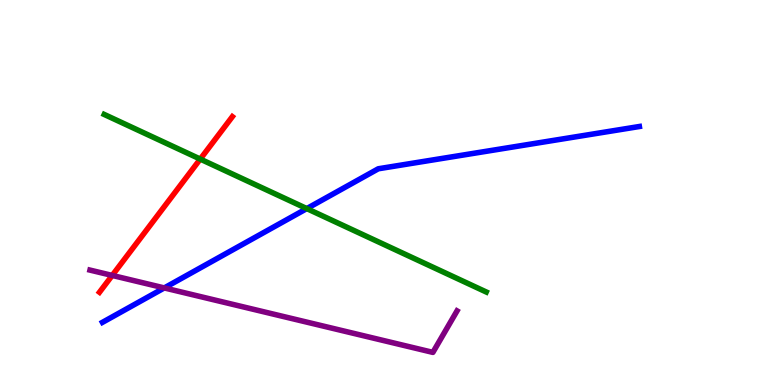[{'lines': ['blue', 'red'], 'intersections': []}, {'lines': ['green', 'red'], 'intersections': [{'x': 2.58, 'y': 5.87}]}, {'lines': ['purple', 'red'], 'intersections': [{'x': 1.45, 'y': 2.85}]}, {'lines': ['blue', 'green'], 'intersections': [{'x': 3.96, 'y': 4.58}]}, {'lines': ['blue', 'purple'], 'intersections': [{'x': 2.12, 'y': 2.52}]}, {'lines': ['green', 'purple'], 'intersections': []}]